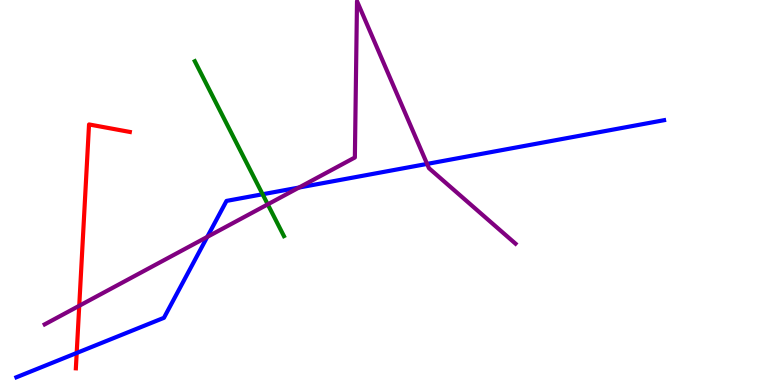[{'lines': ['blue', 'red'], 'intersections': [{'x': 0.99, 'y': 0.832}]}, {'lines': ['green', 'red'], 'intersections': []}, {'lines': ['purple', 'red'], 'intersections': [{'x': 1.02, 'y': 2.06}]}, {'lines': ['blue', 'green'], 'intersections': [{'x': 3.39, 'y': 4.95}]}, {'lines': ['blue', 'purple'], 'intersections': [{'x': 2.67, 'y': 3.85}, {'x': 3.86, 'y': 5.13}, {'x': 5.51, 'y': 5.74}]}, {'lines': ['green', 'purple'], 'intersections': [{'x': 3.45, 'y': 4.69}]}]